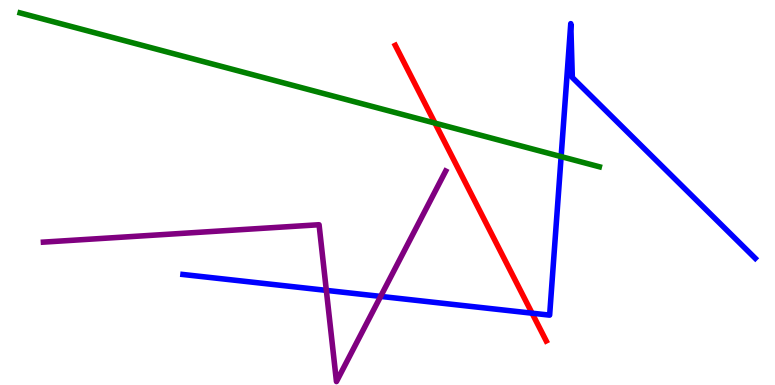[{'lines': ['blue', 'red'], 'intersections': [{'x': 6.87, 'y': 1.87}]}, {'lines': ['green', 'red'], 'intersections': [{'x': 5.61, 'y': 6.8}]}, {'lines': ['purple', 'red'], 'intersections': []}, {'lines': ['blue', 'green'], 'intersections': [{'x': 7.24, 'y': 5.93}]}, {'lines': ['blue', 'purple'], 'intersections': [{'x': 4.21, 'y': 2.46}, {'x': 4.91, 'y': 2.3}]}, {'lines': ['green', 'purple'], 'intersections': []}]